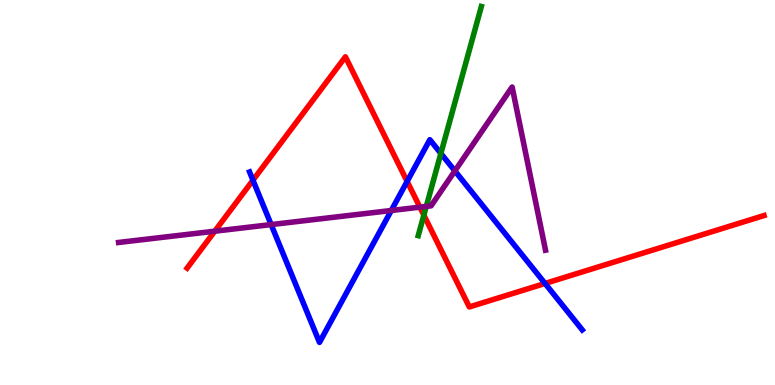[{'lines': ['blue', 'red'], 'intersections': [{'x': 3.26, 'y': 5.32}, {'x': 5.25, 'y': 5.29}, {'x': 7.03, 'y': 2.64}]}, {'lines': ['green', 'red'], 'intersections': [{'x': 5.47, 'y': 4.41}]}, {'lines': ['purple', 'red'], 'intersections': [{'x': 2.77, 'y': 3.99}, {'x': 5.42, 'y': 4.62}]}, {'lines': ['blue', 'green'], 'intersections': [{'x': 5.69, 'y': 6.01}]}, {'lines': ['blue', 'purple'], 'intersections': [{'x': 3.5, 'y': 4.17}, {'x': 5.05, 'y': 4.53}, {'x': 5.87, 'y': 5.56}]}, {'lines': ['green', 'purple'], 'intersections': [{'x': 5.5, 'y': 4.64}]}]